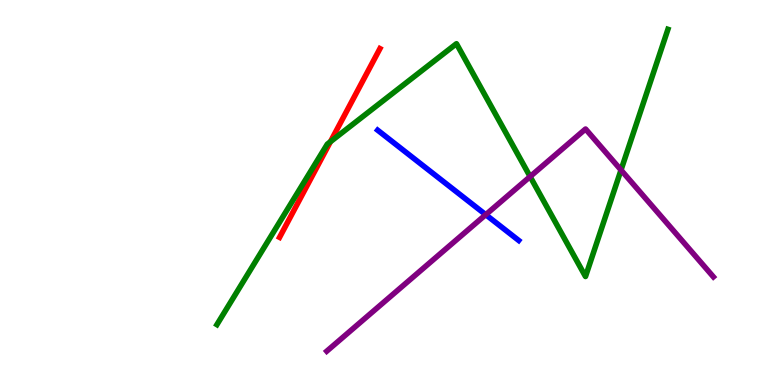[{'lines': ['blue', 'red'], 'intersections': []}, {'lines': ['green', 'red'], 'intersections': [{'x': 4.26, 'y': 6.32}]}, {'lines': ['purple', 'red'], 'intersections': []}, {'lines': ['blue', 'green'], 'intersections': []}, {'lines': ['blue', 'purple'], 'intersections': [{'x': 6.27, 'y': 4.42}]}, {'lines': ['green', 'purple'], 'intersections': [{'x': 6.84, 'y': 5.41}, {'x': 8.01, 'y': 5.58}]}]